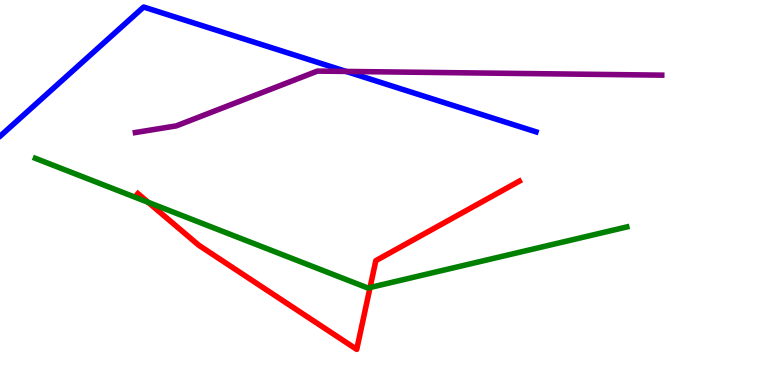[{'lines': ['blue', 'red'], 'intersections': []}, {'lines': ['green', 'red'], 'intersections': [{'x': 1.91, 'y': 4.75}, {'x': 4.77, 'y': 2.53}]}, {'lines': ['purple', 'red'], 'intersections': []}, {'lines': ['blue', 'green'], 'intersections': []}, {'lines': ['blue', 'purple'], 'intersections': [{'x': 4.47, 'y': 8.14}]}, {'lines': ['green', 'purple'], 'intersections': []}]